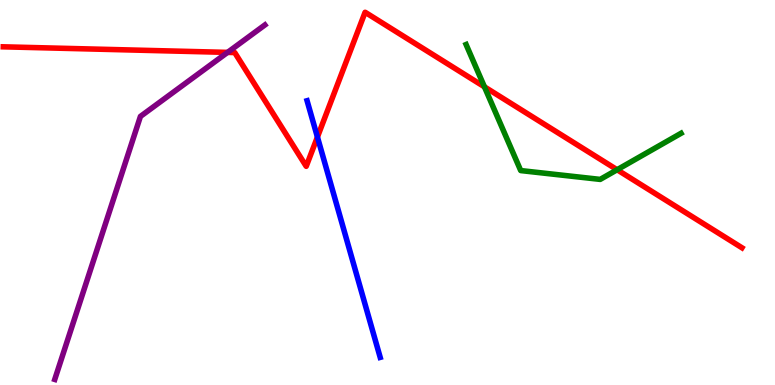[{'lines': ['blue', 'red'], 'intersections': [{'x': 4.1, 'y': 6.44}]}, {'lines': ['green', 'red'], 'intersections': [{'x': 6.25, 'y': 7.74}, {'x': 7.96, 'y': 5.59}]}, {'lines': ['purple', 'red'], 'intersections': [{'x': 2.94, 'y': 8.64}]}, {'lines': ['blue', 'green'], 'intersections': []}, {'lines': ['blue', 'purple'], 'intersections': []}, {'lines': ['green', 'purple'], 'intersections': []}]